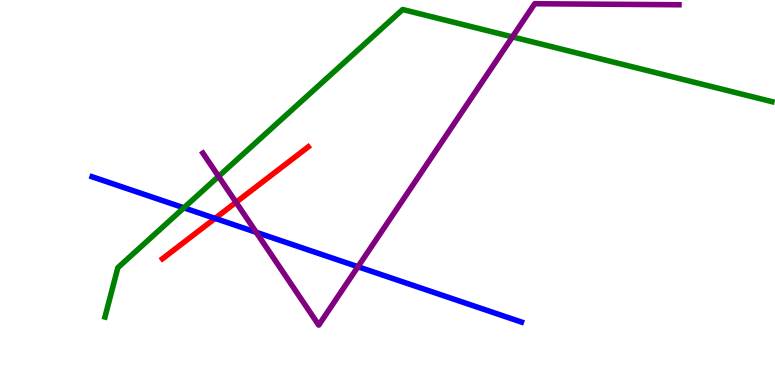[{'lines': ['blue', 'red'], 'intersections': [{'x': 2.78, 'y': 4.33}]}, {'lines': ['green', 'red'], 'intersections': []}, {'lines': ['purple', 'red'], 'intersections': [{'x': 3.05, 'y': 4.75}]}, {'lines': ['blue', 'green'], 'intersections': [{'x': 2.37, 'y': 4.6}]}, {'lines': ['blue', 'purple'], 'intersections': [{'x': 3.31, 'y': 3.97}, {'x': 4.62, 'y': 3.07}]}, {'lines': ['green', 'purple'], 'intersections': [{'x': 2.82, 'y': 5.42}, {'x': 6.61, 'y': 9.04}]}]